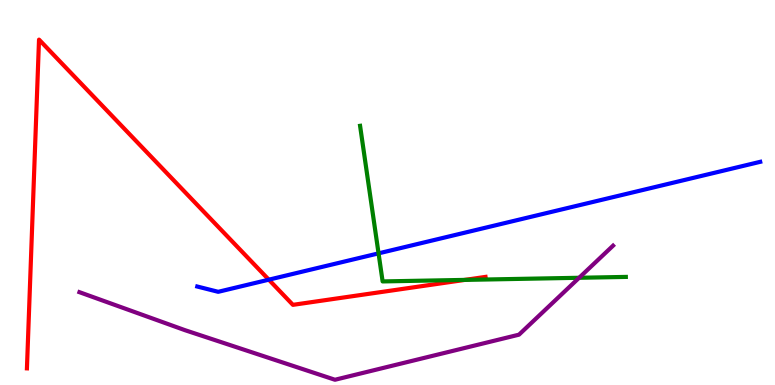[{'lines': ['blue', 'red'], 'intersections': [{'x': 3.47, 'y': 2.74}]}, {'lines': ['green', 'red'], 'intersections': [{'x': 6.0, 'y': 2.73}]}, {'lines': ['purple', 'red'], 'intersections': []}, {'lines': ['blue', 'green'], 'intersections': [{'x': 4.88, 'y': 3.42}]}, {'lines': ['blue', 'purple'], 'intersections': []}, {'lines': ['green', 'purple'], 'intersections': [{'x': 7.47, 'y': 2.78}]}]